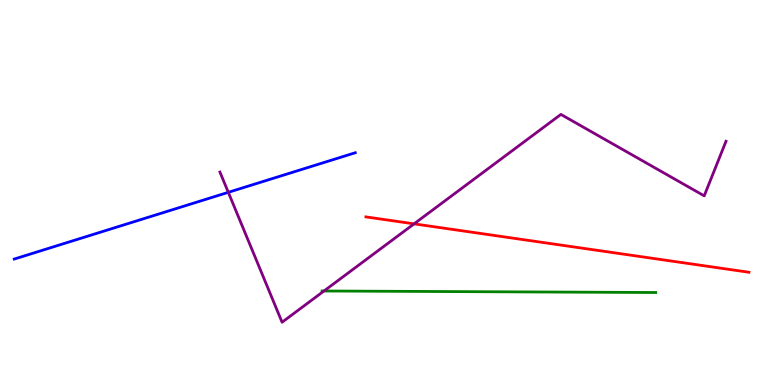[{'lines': ['blue', 'red'], 'intersections': []}, {'lines': ['green', 'red'], 'intersections': []}, {'lines': ['purple', 'red'], 'intersections': [{'x': 5.34, 'y': 4.19}]}, {'lines': ['blue', 'green'], 'intersections': []}, {'lines': ['blue', 'purple'], 'intersections': [{'x': 2.95, 'y': 5.0}]}, {'lines': ['green', 'purple'], 'intersections': [{'x': 4.18, 'y': 2.44}]}]